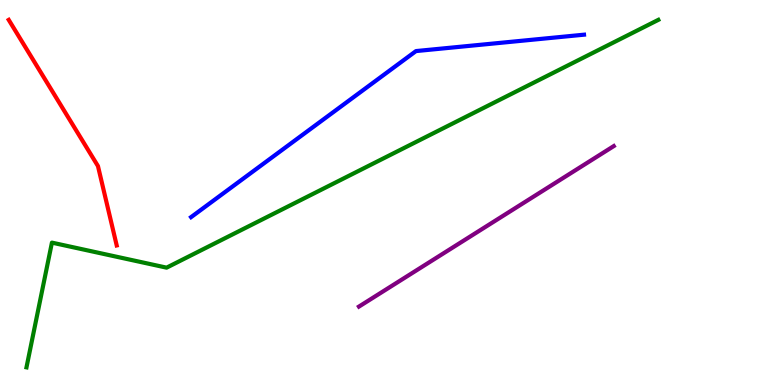[{'lines': ['blue', 'red'], 'intersections': []}, {'lines': ['green', 'red'], 'intersections': []}, {'lines': ['purple', 'red'], 'intersections': []}, {'lines': ['blue', 'green'], 'intersections': []}, {'lines': ['blue', 'purple'], 'intersections': []}, {'lines': ['green', 'purple'], 'intersections': []}]